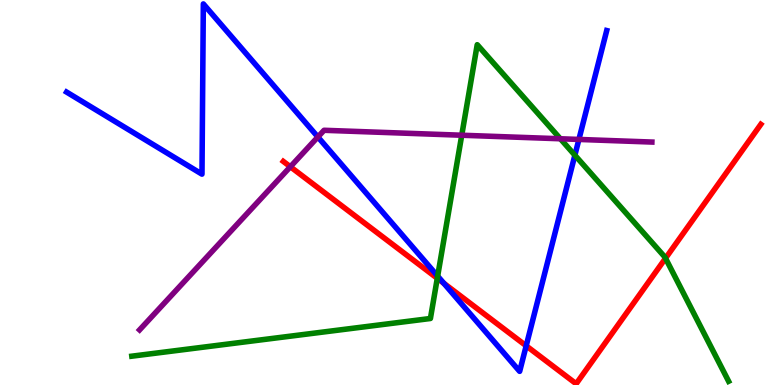[{'lines': ['blue', 'red'], 'intersections': [{'x': 5.73, 'y': 2.64}, {'x': 6.79, 'y': 1.02}]}, {'lines': ['green', 'red'], 'intersections': [{'x': 5.64, 'y': 2.77}, {'x': 8.59, 'y': 3.29}]}, {'lines': ['purple', 'red'], 'intersections': [{'x': 3.75, 'y': 5.67}]}, {'lines': ['blue', 'green'], 'intersections': [{'x': 5.65, 'y': 2.83}, {'x': 7.42, 'y': 5.97}]}, {'lines': ['blue', 'purple'], 'intersections': [{'x': 4.1, 'y': 6.44}, {'x': 7.47, 'y': 6.38}]}, {'lines': ['green', 'purple'], 'intersections': [{'x': 5.96, 'y': 6.49}, {'x': 7.23, 'y': 6.4}]}]